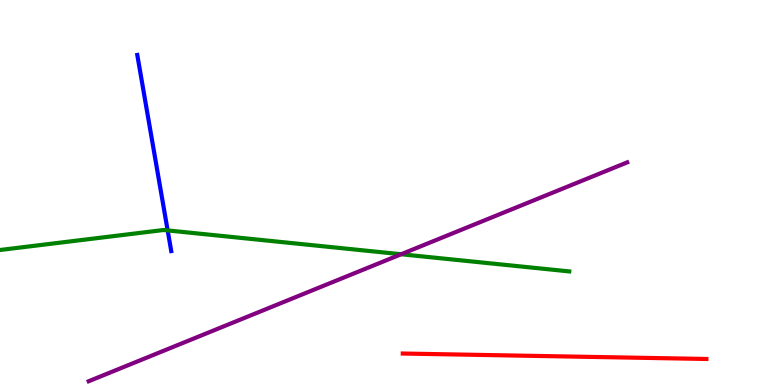[{'lines': ['blue', 'red'], 'intersections': []}, {'lines': ['green', 'red'], 'intersections': []}, {'lines': ['purple', 'red'], 'intersections': []}, {'lines': ['blue', 'green'], 'intersections': [{'x': 2.16, 'y': 4.02}]}, {'lines': ['blue', 'purple'], 'intersections': []}, {'lines': ['green', 'purple'], 'intersections': [{'x': 5.18, 'y': 3.4}]}]